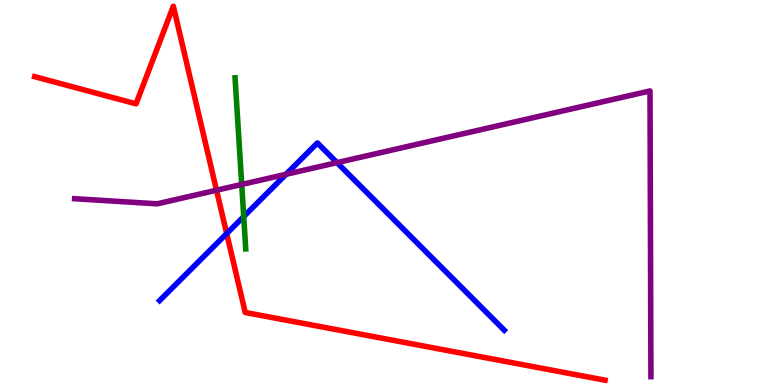[{'lines': ['blue', 'red'], 'intersections': [{'x': 2.93, 'y': 3.93}]}, {'lines': ['green', 'red'], 'intersections': []}, {'lines': ['purple', 'red'], 'intersections': [{'x': 2.79, 'y': 5.06}]}, {'lines': ['blue', 'green'], 'intersections': [{'x': 3.14, 'y': 4.38}]}, {'lines': ['blue', 'purple'], 'intersections': [{'x': 3.69, 'y': 5.47}, {'x': 4.35, 'y': 5.78}]}, {'lines': ['green', 'purple'], 'intersections': [{'x': 3.12, 'y': 5.21}]}]